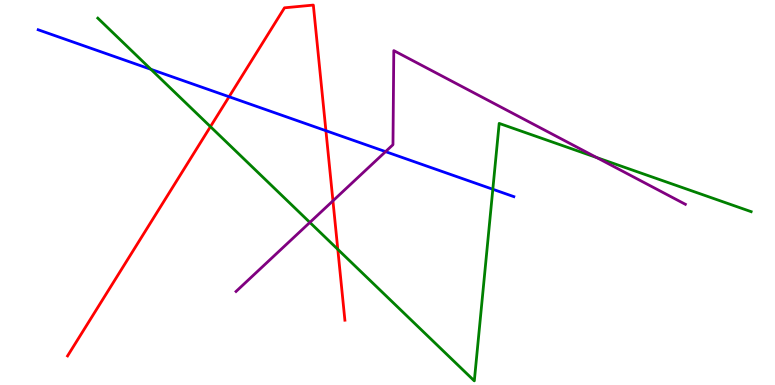[{'lines': ['blue', 'red'], 'intersections': [{'x': 2.96, 'y': 7.49}, {'x': 4.21, 'y': 6.6}]}, {'lines': ['green', 'red'], 'intersections': [{'x': 2.72, 'y': 6.71}, {'x': 4.36, 'y': 3.52}]}, {'lines': ['purple', 'red'], 'intersections': [{'x': 4.3, 'y': 4.78}]}, {'lines': ['blue', 'green'], 'intersections': [{'x': 1.95, 'y': 8.2}, {'x': 6.36, 'y': 5.08}]}, {'lines': ['blue', 'purple'], 'intersections': [{'x': 4.97, 'y': 6.06}]}, {'lines': ['green', 'purple'], 'intersections': [{'x': 4.0, 'y': 4.22}, {'x': 7.7, 'y': 5.91}]}]